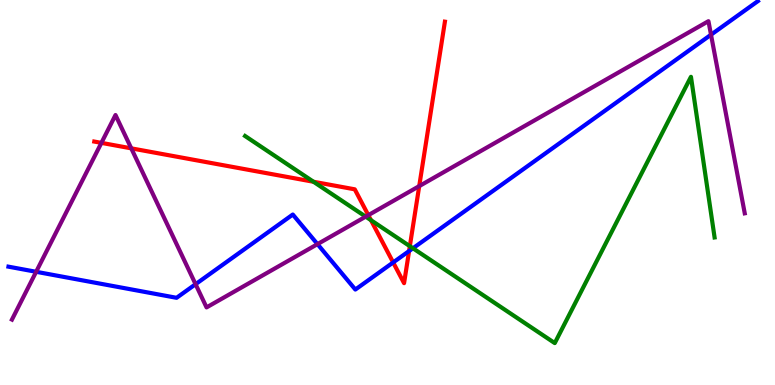[{'lines': ['blue', 'red'], 'intersections': [{'x': 5.07, 'y': 3.18}, {'x': 5.28, 'y': 3.48}]}, {'lines': ['green', 'red'], 'intersections': [{'x': 4.05, 'y': 5.28}, {'x': 4.79, 'y': 4.28}, {'x': 5.29, 'y': 3.61}]}, {'lines': ['purple', 'red'], 'intersections': [{'x': 1.31, 'y': 6.29}, {'x': 1.69, 'y': 6.15}, {'x': 4.75, 'y': 4.41}, {'x': 5.41, 'y': 5.17}]}, {'lines': ['blue', 'green'], 'intersections': [{'x': 5.33, 'y': 3.55}]}, {'lines': ['blue', 'purple'], 'intersections': [{'x': 0.466, 'y': 2.94}, {'x': 2.52, 'y': 2.62}, {'x': 4.1, 'y': 3.66}, {'x': 9.17, 'y': 9.1}]}, {'lines': ['green', 'purple'], 'intersections': [{'x': 4.72, 'y': 4.37}]}]